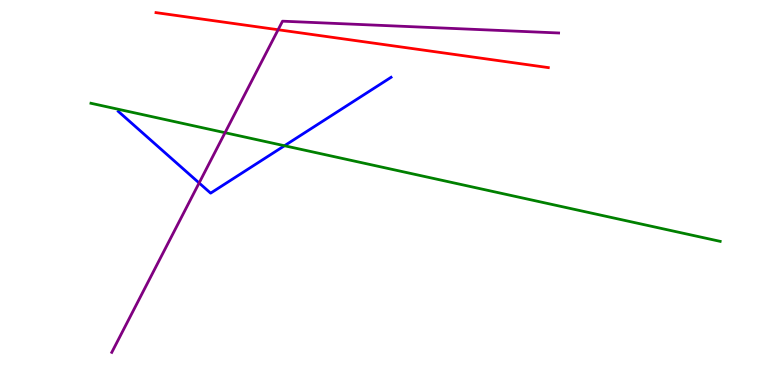[{'lines': ['blue', 'red'], 'intersections': []}, {'lines': ['green', 'red'], 'intersections': []}, {'lines': ['purple', 'red'], 'intersections': [{'x': 3.59, 'y': 9.23}]}, {'lines': ['blue', 'green'], 'intersections': [{'x': 3.67, 'y': 6.21}]}, {'lines': ['blue', 'purple'], 'intersections': [{'x': 2.57, 'y': 5.25}]}, {'lines': ['green', 'purple'], 'intersections': [{'x': 2.9, 'y': 6.55}]}]